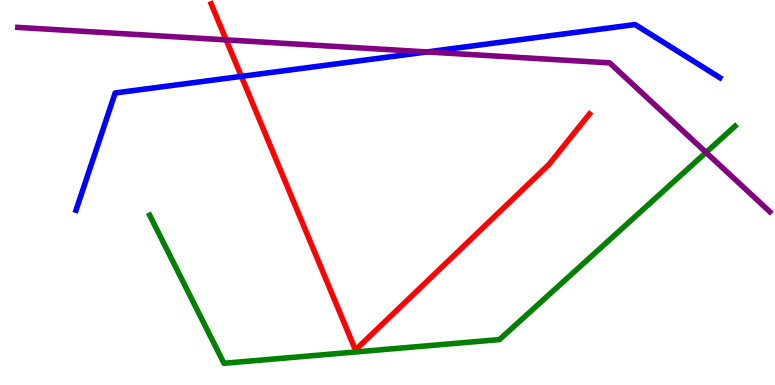[{'lines': ['blue', 'red'], 'intersections': [{'x': 3.11, 'y': 8.02}]}, {'lines': ['green', 'red'], 'intersections': []}, {'lines': ['purple', 'red'], 'intersections': [{'x': 2.92, 'y': 8.96}]}, {'lines': ['blue', 'green'], 'intersections': []}, {'lines': ['blue', 'purple'], 'intersections': [{'x': 5.51, 'y': 8.65}]}, {'lines': ['green', 'purple'], 'intersections': [{'x': 9.11, 'y': 6.04}]}]